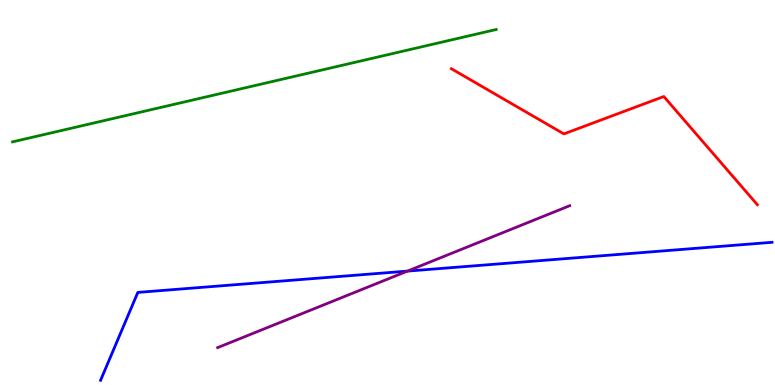[{'lines': ['blue', 'red'], 'intersections': []}, {'lines': ['green', 'red'], 'intersections': []}, {'lines': ['purple', 'red'], 'intersections': []}, {'lines': ['blue', 'green'], 'intersections': []}, {'lines': ['blue', 'purple'], 'intersections': [{'x': 5.26, 'y': 2.96}]}, {'lines': ['green', 'purple'], 'intersections': []}]